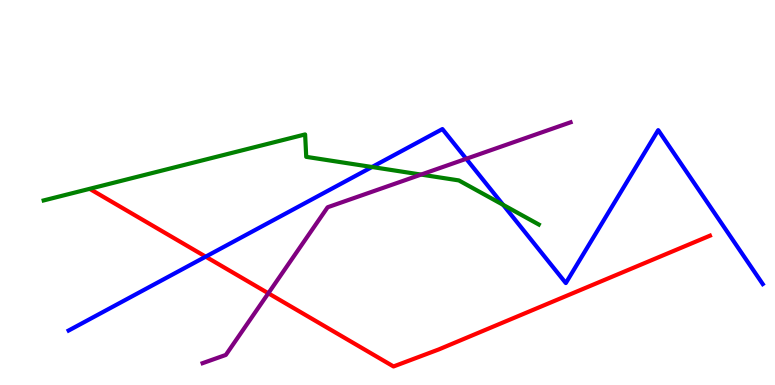[{'lines': ['blue', 'red'], 'intersections': [{'x': 2.65, 'y': 3.33}]}, {'lines': ['green', 'red'], 'intersections': []}, {'lines': ['purple', 'red'], 'intersections': [{'x': 3.46, 'y': 2.38}]}, {'lines': ['blue', 'green'], 'intersections': [{'x': 4.8, 'y': 5.66}, {'x': 6.49, 'y': 4.68}]}, {'lines': ['blue', 'purple'], 'intersections': [{'x': 6.02, 'y': 5.88}]}, {'lines': ['green', 'purple'], 'intersections': [{'x': 5.43, 'y': 5.47}]}]